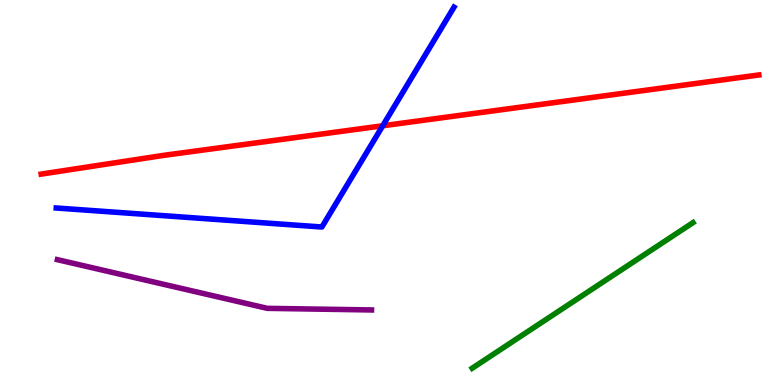[{'lines': ['blue', 'red'], 'intersections': [{'x': 4.94, 'y': 6.73}]}, {'lines': ['green', 'red'], 'intersections': []}, {'lines': ['purple', 'red'], 'intersections': []}, {'lines': ['blue', 'green'], 'intersections': []}, {'lines': ['blue', 'purple'], 'intersections': []}, {'lines': ['green', 'purple'], 'intersections': []}]